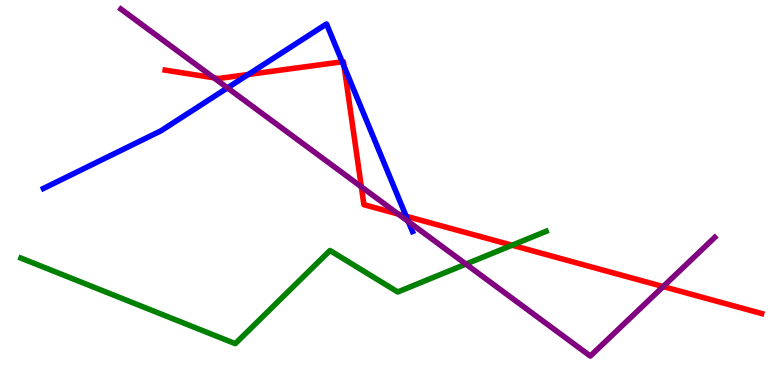[{'lines': ['blue', 'red'], 'intersections': [{'x': 3.2, 'y': 8.07}, {'x': 4.42, 'y': 8.4}, {'x': 4.44, 'y': 8.27}, {'x': 5.24, 'y': 4.38}]}, {'lines': ['green', 'red'], 'intersections': [{'x': 6.61, 'y': 3.63}]}, {'lines': ['purple', 'red'], 'intersections': [{'x': 2.76, 'y': 7.98}, {'x': 4.66, 'y': 5.15}, {'x': 5.14, 'y': 4.44}, {'x': 8.56, 'y': 2.56}]}, {'lines': ['blue', 'green'], 'intersections': []}, {'lines': ['blue', 'purple'], 'intersections': [{'x': 2.94, 'y': 7.72}, {'x': 5.27, 'y': 4.25}]}, {'lines': ['green', 'purple'], 'intersections': [{'x': 6.01, 'y': 3.14}]}]